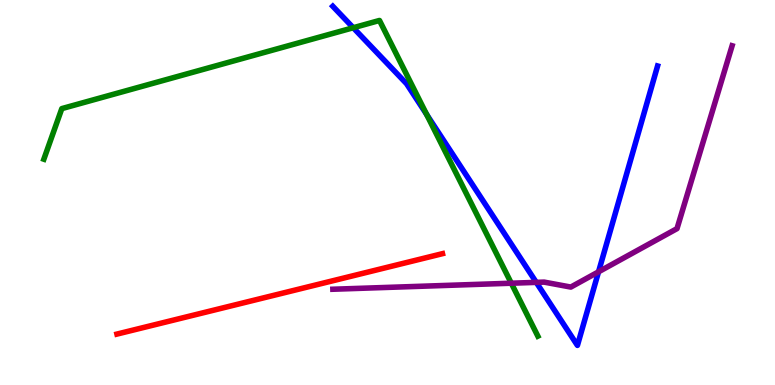[{'lines': ['blue', 'red'], 'intersections': []}, {'lines': ['green', 'red'], 'intersections': []}, {'lines': ['purple', 'red'], 'intersections': []}, {'lines': ['blue', 'green'], 'intersections': [{'x': 4.56, 'y': 9.28}, {'x': 5.5, 'y': 7.03}]}, {'lines': ['blue', 'purple'], 'intersections': [{'x': 6.92, 'y': 2.67}, {'x': 7.72, 'y': 2.94}]}, {'lines': ['green', 'purple'], 'intersections': [{'x': 6.6, 'y': 2.64}]}]